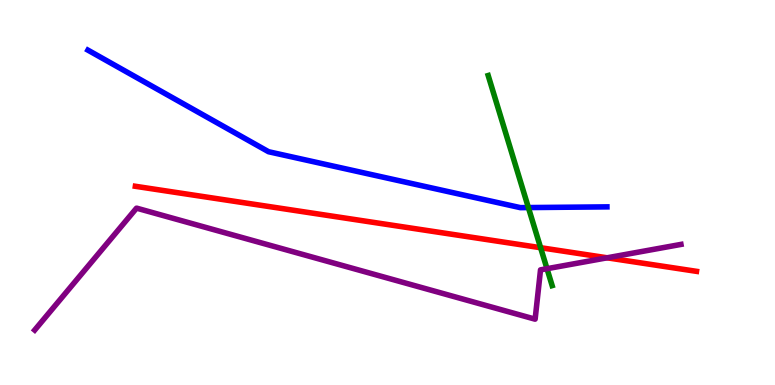[{'lines': ['blue', 'red'], 'intersections': []}, {'lines': ['green', 'red'], 'intersections': [{'x': 6.98, 'y': 3.57}]}, {'lines': ['purple', 'red'], 'intersections': [{'x': 7.83, 'y': 3.3}]}, {'lines': ['blue', 'green'], 'intersections': [{'x': 6.82, 'y': 4.61}]}, {'lines': ['blue', 'purple'], 'intersections': []}, {'lines': ['green', 'purple'], 'intersections': [{'x': 7.06, 'y': 3.02}]}]